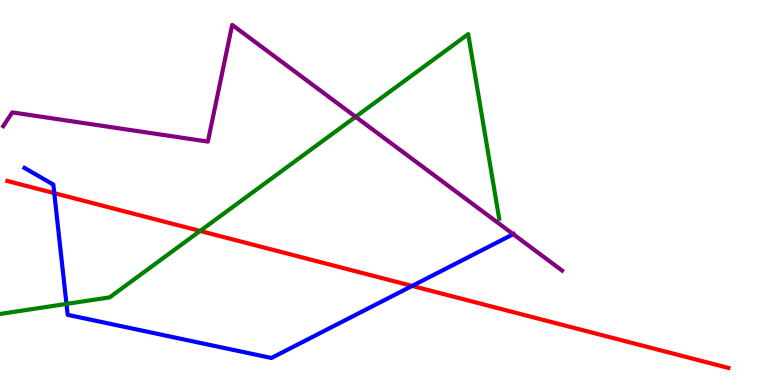[{'lines': ['blue', 'red'], 'intersections': [{'x': 0.7, 'y': 4.98}, {'x': 5.32, 'y': 2.57}]}, {'lines': ['green', 'red'], 'intersections': [{'x': 2.58, 'y': 4.0}]}, {'lines': ['purple', 'red'], 'intersections': []}, {'lines': ['blue', 'green'], 'intersections': [{'x': 0.858, 'y': 2.11}]}, {'lines': ['blue', 'purple'], 'intersections': [{'x': 6.62, 'y': 3.92}]}, {'lines': ['green', 'purple'], 'intersections': [{'x': 4.59, 'y': 6.97}]}]